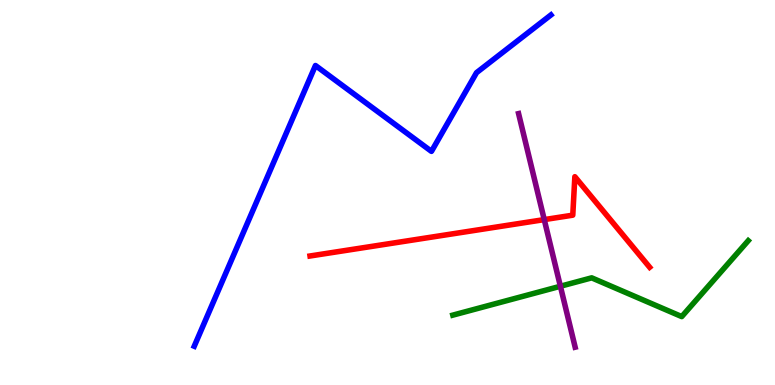[{'lines': ['blue', 'red'], 'intersections': []}, {'lines': ['green', 'red'], 'intersections': []}, {'lines': ['purple', 'red'], 'intersections': [{'x': 7.02, 'y': 4.3}]}, {'lines': ['blue', 'green'], 'intersections': []}, {'lines': ['blue', 'purple'], 'intersections': []}, {'lines': ['green', 'purple'], 'intersections': [{'x': 7.23, 'y': 2.56}]}]